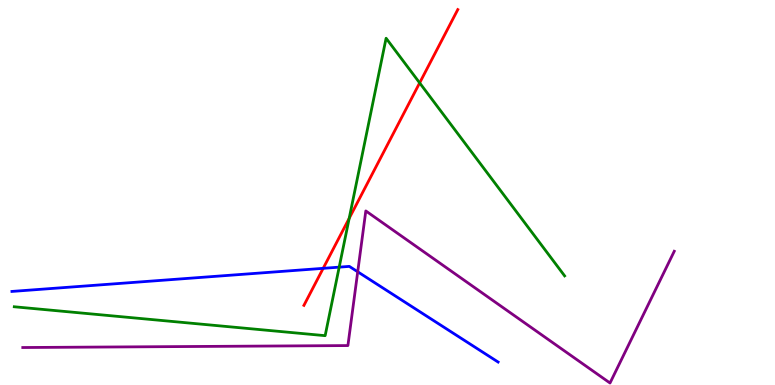[{'lines': ['blue', 'red'], 'intersections': [{'x': 4.17, 'y': 3.03}]}, {'lines': ['green', 'red'], 'intersections': [{'x': 4.51, 'y': 4.33}, {'x': 5.41, 'y': 7.85}]}, {'lines': ['purple', 'red'], 'intersections': []}, {'lines': ['blue', 'green'], 'intersections': [{'x': 4.38, 'y': 3.06}]}, {'lines': ['blue', 'purple'], 'intersections': [{'x': 4.62, 'y': 2.94}]}, {'lines': ['green', 'purple'], 'intersections': []}]